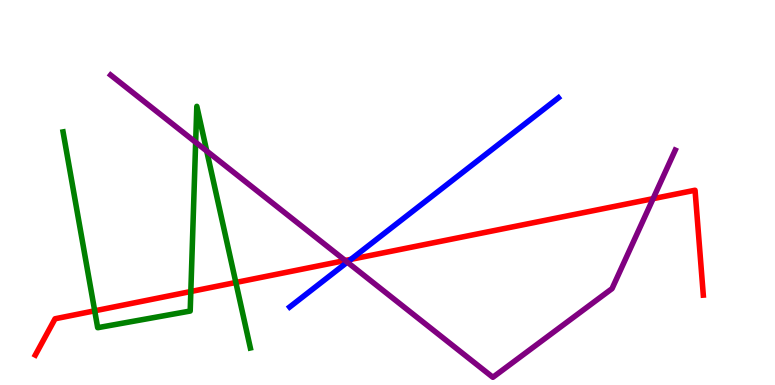[{'lines': ['blue', 'red'], 'intersections': [{'x': 4.53, 'y': 3.26}]}, {'lines': ['green', 'red'], 'intersections': [{'x': 1.22, 'y': 1.93}, {'x': 2.46, 'y': 2.43}, {'x': 3.04, 'y': 2.66}]}, {'lines': ['purple', 'red'], 'intersections': [{'x': 4.45, 'y': 3.23}, {'x': 8.43, 'y': 4.84}]}, {'lines': ['blue', 'green'], 'intersections': []}, {'lines': ['blue', 'purple'], 'intersections': [{'x': 4.48, 'y': 3.19}]}, {'lines': ['green', 'purple'], 'intersections': [{'x': 2.52, 'y': 6.3}, {'x': 2.67, 'y': 6.08}]}]